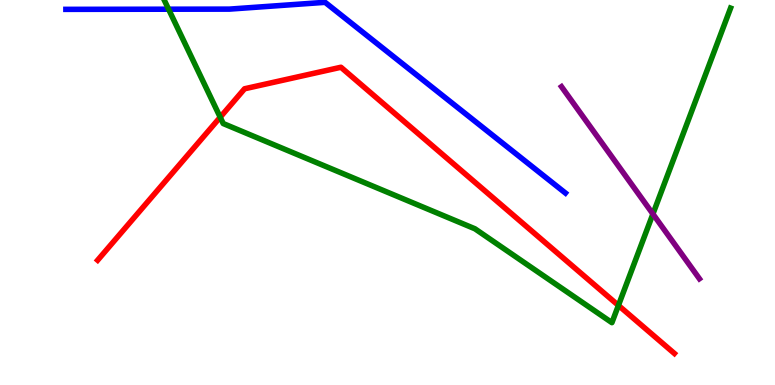[{'lines': ['blue', 'red'], 'intersections': []}, {'lines': ['green', 'red'], 'intersections': [{'x': 2.84, 'y': 6.96}, {'x': 7.98, 'y': 2.07}]}, {'lines': ['purple', 'red'], 'intersections': []}, {'lines': ['blue', 'green'], 'intersections': [{'x': 2.18, 'y': 9.76}]}, {'lines': ['blue', 'purple'], 'intersections': []}, {'lines': ['green', 'purple'], 'intersections': [{'x': 8.42, 'y': 4.44}]}]